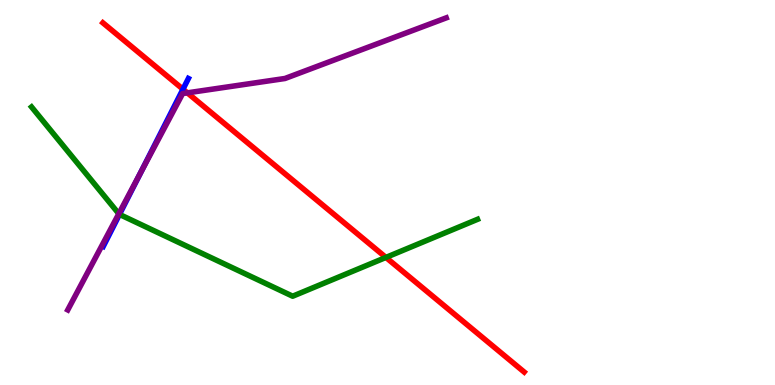[{'lines': ['blue', 'red'], 'intersections': [{'x': 2.36, 'y': 7.68}]}, {'lines': ['green', 'red'], 'intersections': [{'x': 4.98, 'y': 3.31}]}, {'lines': ['purple', 'red'], 'intersections': [{'x': 2.42, 'y': 7.59}]}, {'lines': ['blue', 'green'], 'intersections': [{'x': 1.54, 'y': 4.43}]}, {'lines': ['blue', 'purple'], 'intersections': [{'x': 1.82, 'y': 5.53}]}, {'lines': ['green', 'purple'], 'intersections': [{'x': 1.53, 'y': 4.45}]}]